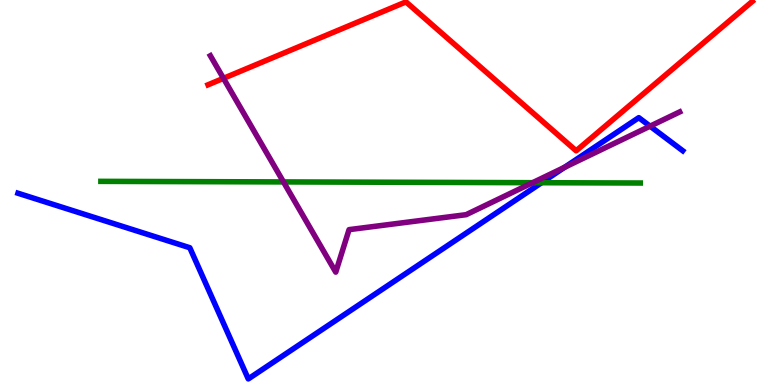[{'lines': ['blue', 'red'], 'intersections': []}, {'lines': ['green', 'red'], 'intersections': []}, {'lines': ['purple', 'red'], 'intersections': [{'x': 2.88, 'y': 7.97}]}, {'lines': ['blue', 'green'], 'intersections': [{'x': 6.99, 'y': 5.25}]}, {'lines': ['blue', 'purple'], 'intersections': [{'x': 7.29, 'y': 5.65}, {'x': 8.39, 'y': 6.72}]}, {'lines': ['green', 'purple'], 'intersections': [{'x': 3.66, 'y': 5.27}, {'x': 6.87, 'y': 5.25}]}]